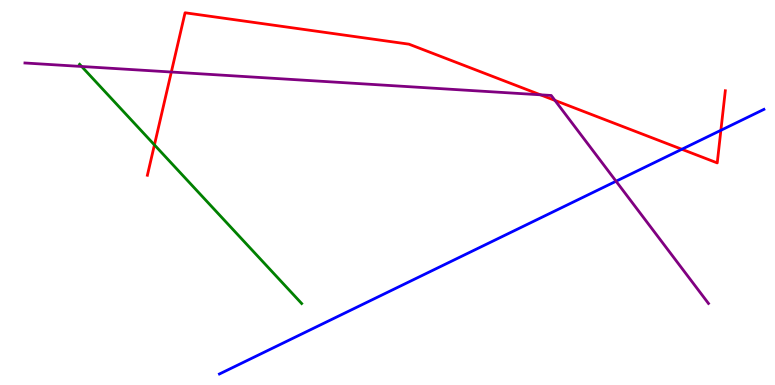[{'lines': ['blue', 'red'], 'intersections': [{'x': 8.8, 'y': 6.12}, {'x': 9.3, 'y': 6.62}]}, {'lines': ['green', 'red'], 'intersections': [{'x': 1.99, 'y': 6.24}]}, {'lines': ['purple', 'red'], 'intersections': [{'x': 2.21, 'y': 8.13}, {'x': 6.97, 'y': 7.54}, {'x': 7.16, 'y': 7.39}]}, {'lines': ['blue', 'green'], 'intersections': []}, {'lines': ['blue', 'purple'], 'intersections': [{'x': 7.95, 'y': 5.29}]}, {'lines': ['green', 'purple'], 'intersections': [{'x': 1.05, 'y': 8.27}]}]